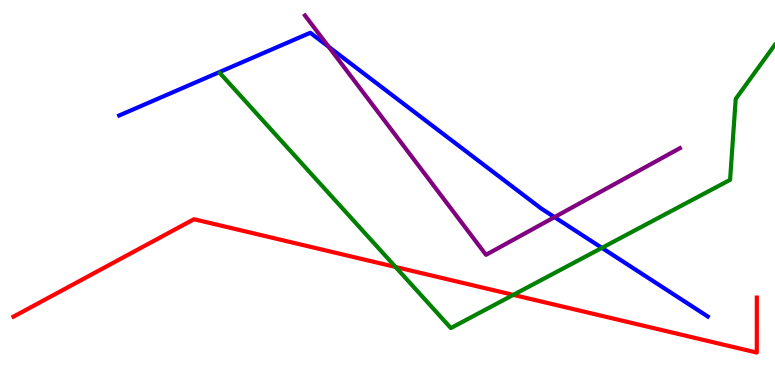[{'lines': ['blue', 'red'], 'intersections': []}, {'lines': ['green', 'red'], 'intersections': [{'x': 5.1, 'y': 3.07}, {'x': 6.62, 'y': 2.34}]}, {'lines': ['purple', 'red'], 'intersections': []}, {'lines': ['blue', 'green'], 'intersections': [{'x': 7.77, 'y': 3.56}]}, {'lines': ['blue', 'purple'], 'intersections': [{'x': 4.24, 'y': 8.79}, {'x': 7.15, 'y': 4.36}]}, {'lines': ['green', 'purple'], 'intersections': []}]